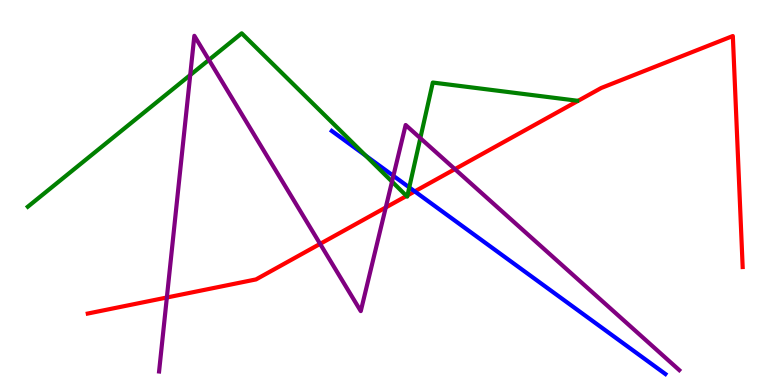[{'lines': ['blue', 'red'], 'intersections': [{'x': 5.35, 'y': 5.03}]}, {'lines': ['green', 'red'], 'intersections': [{'x': 5.25, 'y': 4.91}, {'x': 5.26, 'y': 4.92}]}, {'lines': ['purple', 'red'], 'intersections': [{'x': 2.15, 'y': 2.27}, {'x': 4.13, 'y': 3.67}, {'x': 4.98, 'y': 4.61}, {'x': 5.87, 'y': 5.61}]}, {'lines': ['blue', 'green'], 'intersections': [{'x': 4.72, 'y': 5.96}, {'x': 5.28, 'y': 5.13}]}, {'lines': ['blue', 'purple'], 'intersections': [{'x': 5.08, 'y': 5.43}]}, {'lines': ['green', 'purple'], 'intersections': [{'x': 2.45, 'y': 8.05}, {'x': 2.7, 'y': 8.44}, {'x': 5.06, 'y': 5.28}, {'x': 5.42, 'y': 6.41}]}]